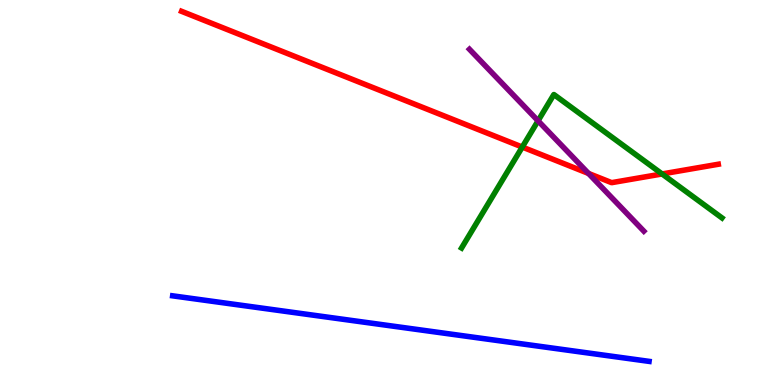[{'lines': ['blue', 'red'], 'intersections': []}, {'lines': ['green', 'red'], 'intersections': [{'x': 6.74, 'y': 6.18}, {'x': 8.54, 'y': 5.48}]}, {'lines': ['purple', 'red'], 'intersections': [{'x': 7.59, 'y': 5.5}]}, {'lines': ['blue', 'green'], 'intersections': []}, {'lines': ['blue', 'purple'], 'intersections': []}, {'lines': ['green', 'purple'], 'intersections': [{'x': 6.94, 'y': 6.86}]}]